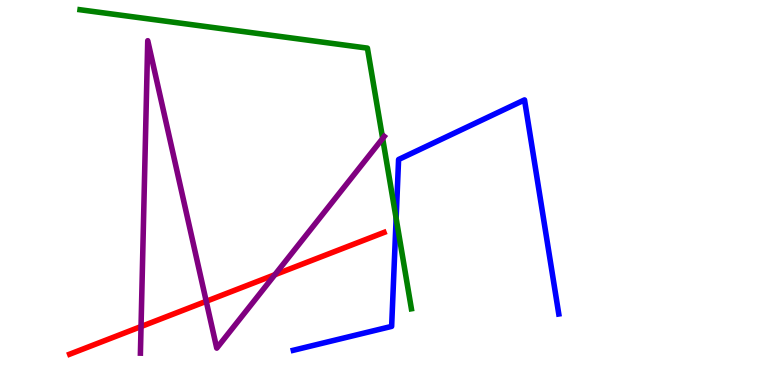[{'lines': ['blue', 'red'], 'intersections': []}, {'lines': ['green', 'red'], 'intersections': []}, {'lines': ['purple', 'red'], 'intersections': [{'x': 1.82, 'y': 1.52}, {'x': 2.66, 'y': 2.17}, {'x': 3.55, 'y': 2.86}]}, {'lines': ['blue', 'green'], 'intersections': [{'x': 5.11, 'y': 4.33}]}, {'lines': ['blue', 'purple'], 'intersections': []}, {'lines': ['green', 'purple'], 'intersections': [{'x': 4.94, 'y': 6.4}]}]